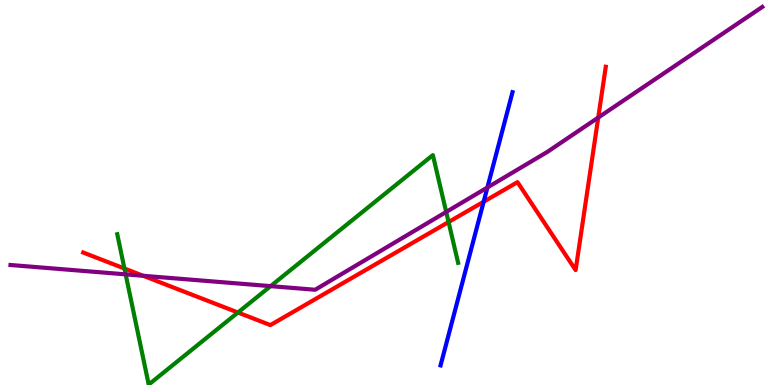[{'lines': ['blue', 'red'], 'intersections': [{'x': 6.24, 'y': 4.76}]}, {'lines': ['green', 'red'], 'intersections': [{'x': 1.61, 'y': 3.03}, {'x': 3.07, 'y': 1.88}, {'x': 5.79, 'y': 4.23}]}, {'lines': ['purple', 'red'], 'intersections': [{'x': 1.85, 'y': 2.84}, {'x': 7.72, 'y': 6.95}]}, {'lines': ['blue', 'green'], 'intersections': []}, {'lines': ['blue', 'purple'], 'intersections': [{'x': 6.29, 'y': 5.13}]}, {'lines': ['green', 'purple'], 'intersections': [{'x': 1.62, 'y': 2.87}, {'x': 3.49, 'y': 2.57}, {'x': 5.76, 'y': 4.49}]}]